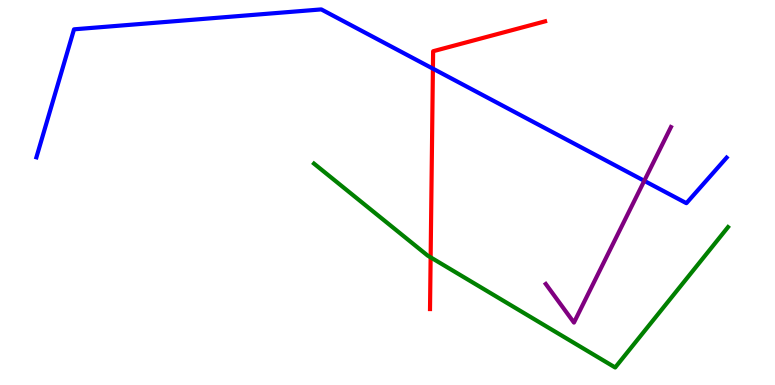[{'lines': ['blue', 'red'], 'intersections': [{'x': 5.59, 'y': 8.22}]}, {'lines': ['green', 'red'], 'intersections': [{'x': 5.56, 'y': 3.32}]}, {'lines': ['purple', 'red'], 'intersections': []}, {'lines': ['blue', 'green'], 'intersections': []}, {'lines': ['blue', 'purple'], 'intersections': [{'x': 8.31, 'y': 5.3}]}, {'lines': ['green', 'purple'], 'intersections': []}]